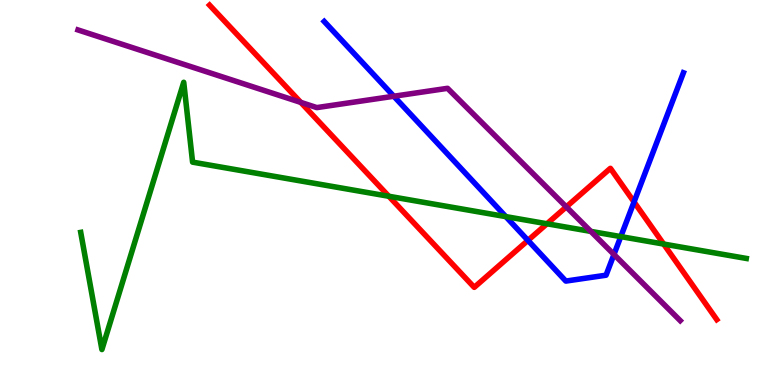[{'lines': ['blue', 'red'], 'intersections': [{'x': 6.81, 'y': 3.76}, {'x': 8.18, 'y': 4.75}]}, {'lines': ['green', 'red'], 'intersections': [{'x': 5.02, 'y': 4.9}, {'x': 7.06, 'y': 4.19}, {'x': 8.56, 'y': 3.66}]}, {'lines': ['purple', 'red'], 'intersections': [{'x': 3.88, 'y': 7.34}, {'x': 7.31, 'y': 4.63}]}, {'lines': ['blue', 'green'], 'intersections': [{'x': 6.53, 'y': 4.37}, {'x': 8.01, 'y': 3.85}]}, {'lines': ['blue', 'purple'], 'intersections': [{'x': 5.08, 'y': 7.5}, {'x': 7.92, 'y': 3.39}]}, {'lines': ['green', 'purple'], 'intersections': [{'x': 7.62, 'y': 3.99}]}]